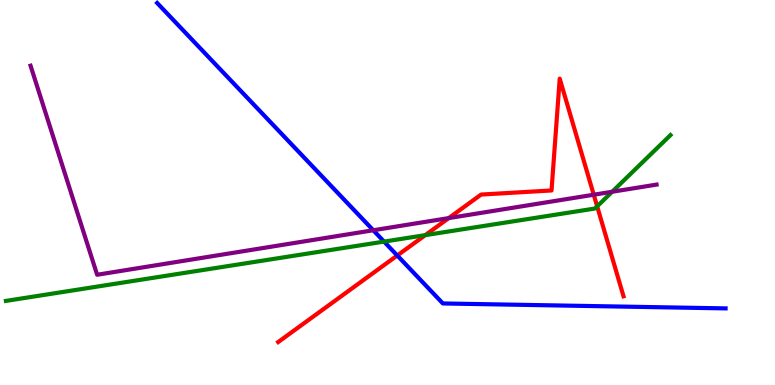[{'lines': ['blue', 'red'], 'intersections': [{'x': 5.13, 'y': 3.36}]}, {'lines': ['green', 'red'], 'intersections': [{'x': 5.49, 'y': 3.89}, {'x': 7.71, 'y': 4.64}]}, {'lines': ['purple', 'red'], 'intersections': [{'x': 5.79, 'y': 4.34}, {'x': 7.66, 'y': 4.94}]}, {'lines': ['blue', 'green'], 'intersections': [{'x': 4.96, 'y': 3.72}]}, {'lines': ['blue', 'purple'], 'intersections': [{'x': 4.82, 'y': 4.02}]}, {'lines': ['green', 'purple'], 'intersections': [{'x': 7.9, 'y': 5.02}]}]